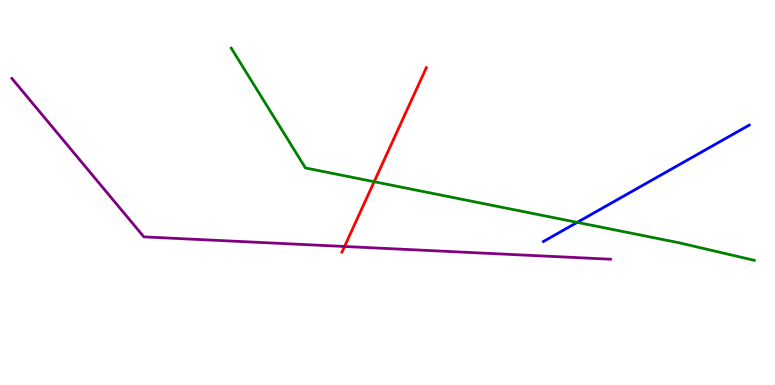[{'lines': ['blue', 'red'], 'intersections': []}, {'lines': ['green', 'red'], 'intersections': [{'x': 4.83, 'y': 5.28}]}, {'lines': ['purple', 'red'], 'intersections': [{'x': 4.45, 'y': 3.6}]}, {'lines': ['blue', 'green'], 'intersections': [{'x': 7.45, 'y': 4.22}]}, {'lines': ['blue', 'purple'], 'intersections': []}, {'lines': ['green', 'purple'], 'intersections': []}]